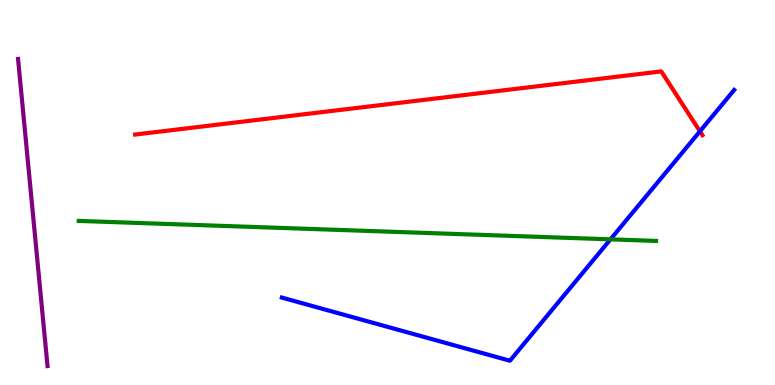[{'lines': ['blue', 'red'], 'intersections': [{'x': 9.03, 'y': 6.59}]}, {'lines': ['green', 'red'], 'intersections': []}, {'lines': ['purple', 'red'], 'intersections': []}, {'lines': ['blue', 'green'], 'intersections': [{'x': 7.88, 'y': 3.78}]}, {'lines': ['blue', 'purple'], 'intersections': []}, {'lines': ['green', 'purple'], 'intersections': []}]